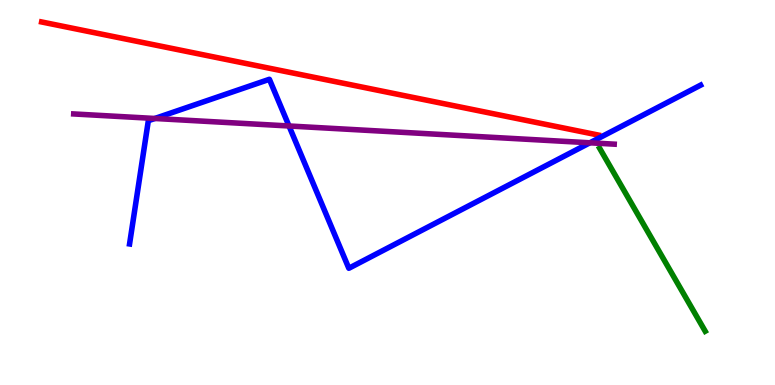[{'lines': ['blue', 'red'], 'intersections': []}, {'lines': ['green', 'red'], 'intersections': []}, {'lines': ['purple', 'red'], 'intersections': []}, {'lines': ['blue', 'green'], 'intersections': []}, {'lines': ['blue', 'purple'], 'intersections': [{'x': 2.0, 'y': 6.92}, {'x': 3.73, 'y': 6.73}, {'x': 7.61, 'y': 6.29}]}, {'lines': ['green', 'purple'], 'intersections': []}]